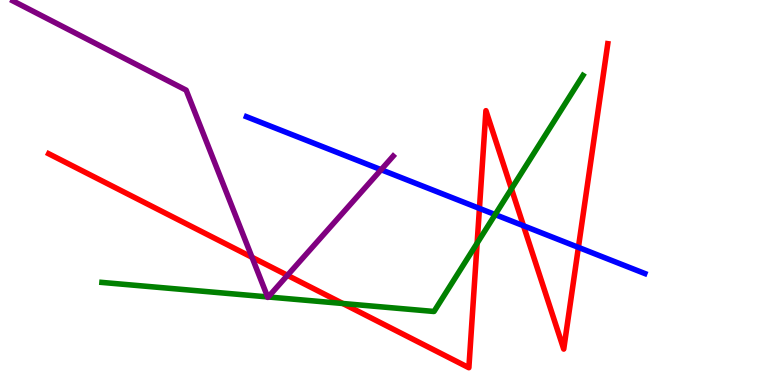[{'lines': ['blue', 'red'], 'intersections': [{'x': 6.19, 'y': 4.59}, {'x': 6.75, 'y': 4.14}, {'x': 7.46, 'y': 3.57}]}, {'lines': ['green', 'red'], 'intersections': [{'x': 4.42, 'y': 2.12}, {'x': 6.16, 'y': 3.68}, {'x': 6.6, 'y': 5.1}]}, {'lines': ['purple', 'red'], 'intersections': [{'x': 3.25, 'y': 3.32}, {'x': 3.71, 'y': 2.85}]}, {'lines': ['blue', 'green'], 'intersections': [{'x': 6.39, 'y': 4.43}]}, {'lines': ['blue', 'purple'], 'intersections': [{'x': 4.92, 'y': 5.59}]}, {'lines': ['green', 'purple'], 'intersections': [{'x': 3.45, 'y': 2.29}, {'x': 3.46, 'y': 2.29}]}]